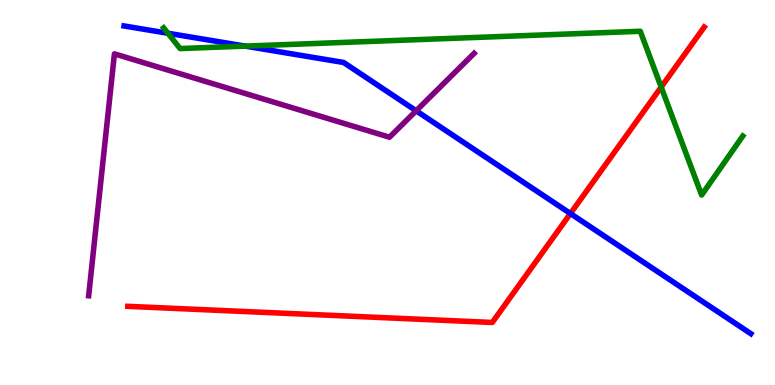[{'lines': ['blue', 'red'], 'intersections': [{'x': 7.36, 'y': 4.45}]}, {'lines': ['green', 'red'], 'intersections': [{'x': 8.53, 'y': 7.74}]}, {'lines': ['purple', 'red'], 'intersections': []}, {'lines': ['blue', 'green'], 'intersections': [{'x': 2.17, 'y': 9.14}, {'x': 3.16, 'y': 8.8}]}, {'lines': ['blue', 'purple'], 'intersections': [{'x': 5.37, 'y': 7.12}]}, {'lines': ['green', 'purple'], 'intersections': []}]